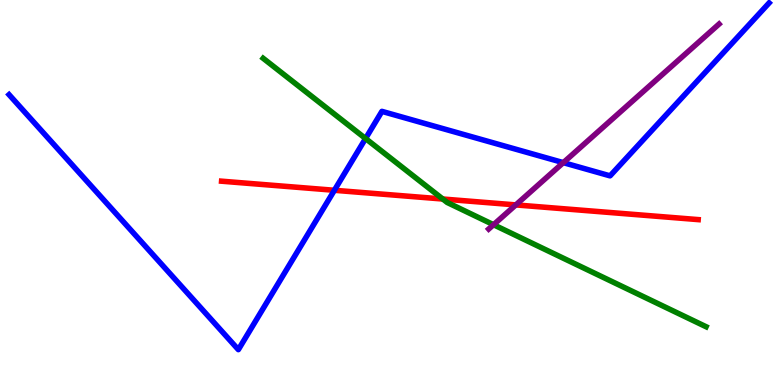[{'lines': ['blue', 'red'], 'intersections': [{'x': 4.31, 'y': 5.06}]}, {'lines': ['green', 'red'], 'intersections': [{'x': 5.71, 'y': 4.83}]}, {'lines': ['purple', 'red'], 'intersections': [{'x': 6.66, 'y': 4.68}]}, {'lines': ['blue', 'green'], 'intersections': [{'x': 4.72, 'y': 6.4}]}, {'lines': ['blue', 'purple'], 'intersections': [{'x': 7.27, 'y': 5.78}]}, {'lines': ['green', 'purple'], 'intersections': [{'x': 6.37, 'y': 4.16}]}]